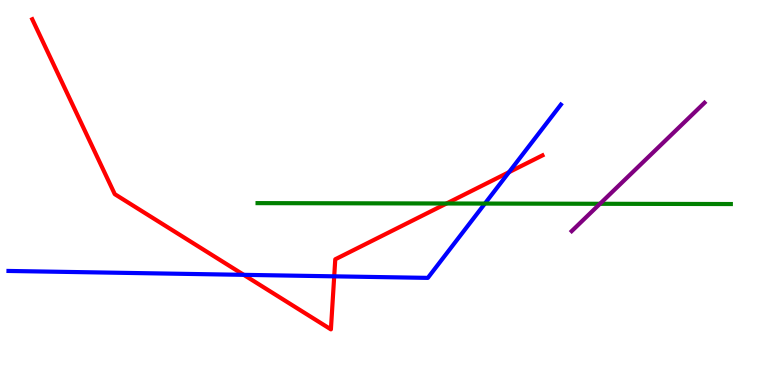[{'lines': ['blue', 'red'], 'intersections': [{'x': 3.15, 'y': 2.86}, {'x': 4.31, 'y': 2.82}, {'x': 6.57, 'y': 5.53}]}, {'lines': ['green', 'red'], 'intersections': [{'x': 5.76, 'y': 4.71}]}, {'lines': ['purple', 'red'], 'intersections': []}, {'lines': ['blue', 'green'], 'intersections': [{'x': 6.26, 'y': 4.71}]}, {'lines': ['blue', 'purple'], 'intersections': []}, {'lines': ['green', 'purple'], 'intersections': [{'x': 7.74, 'y': 4.71}]}]